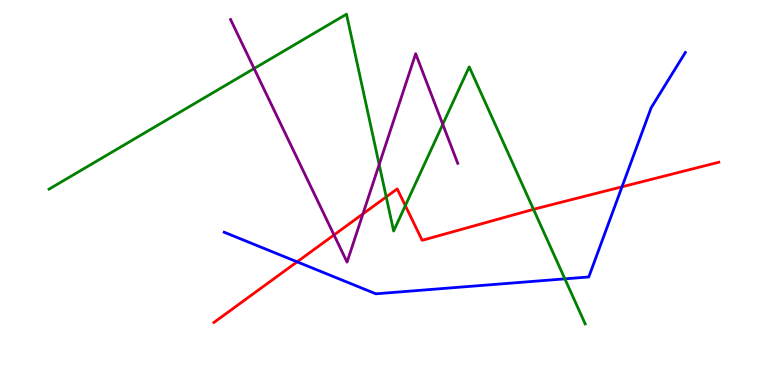[{'lines': ['blue', 'red'], 'intersections': [{'x': 3.83, 'y': 3.2}, {'x': 8.03, 'y': 5.15}]}, {'lines': ['green', 'red'], 'intersections': [{'x': 4.98, 'y': 4.89}, {'x': 5.23, 'y': 4.66}, {'x': 6.88, 'y': 4.56}]}, {'lines': ['purple', 'red'], 'intersections': [{'x': 4.31, 'y': 3.9}, {'x': 4.68, 'y': 4.44}]}, {'lines': ['blue', 'green'], 'intersections': [{'x': 7.29, 'y': 2.76}]}, {'lines': ['blue', 'purple'], 'intersections': []}, {'lines': ['green', 'purple'], 'intersections': [{'x': 3.28, 'y': 8.22}, {'x': 4.89, 'y': 5.73}, {'x': 5.71, 'y': 6.77}]}]